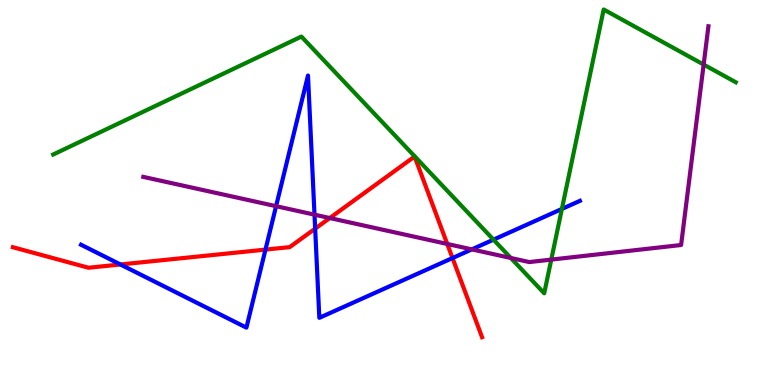[{'lines': ['blue', 'red'], 'intersections': [{'x': 1.55, 'y': 3.13}, {'x': 3.43, 'y': 3.52}, {'x': 4.07, 'y': 4.06}, {'x': 5.84, 'y': 3.3}]}, {'lines': ['green', 'red'], 'intersections': []}, {'lines': ['purple', 'red'], 'intersections': [{'x': 4.26, 'y': 4.34}, {'x': 5.77, 'y': 3.66}]}, {'lines': ['blue', 'green'], 'intersections': [{'x': 6.37, 'y': 3.78}, {'x': 7.25, 'y': 4.57}]}, {'lines': ['blue', 'purple'], 'intersections': [{'x': 3.56, 'y': 4.64}, {'x': 4.06, 'y': 4.42}, {'x': 6.09, 'y': 3.52}]}, {'lines': ['green', 'purple'], 'intersections': [{'x': 6.59, 'y': 3.3}, {'x': 7.11, 'y': 3.26}, {'x': 9.08, 'y': 8.32}]}]